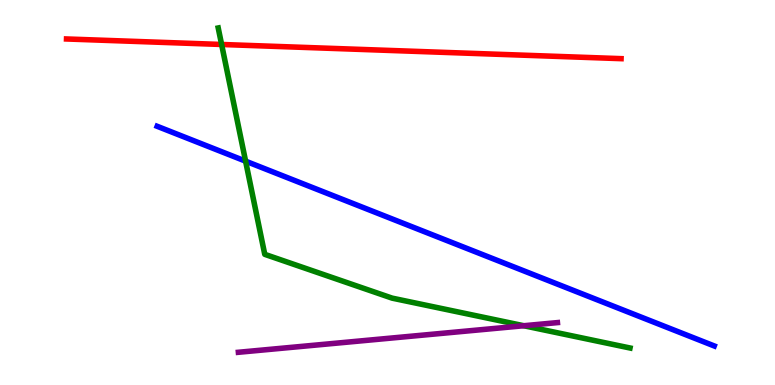[{'lines': ['blue', 'red'], 'intersections': []}, {'lines': ['green', 'red'], 'intersections': [{'x': 2.86, 'y': 8.84}]}, {'lines': ['purple', 'red'], 'intersections': []}, {'lines': ['blue', 'green'], 'intersections': [{'x': 3.17, 'y': 5.81}]}, {'lines': ['blue', 'purple'], 'intersections': []}, {'lines': ['green', 'purple'], 'intersections': [{'x': 6.76, 'y': 1.54}]}]